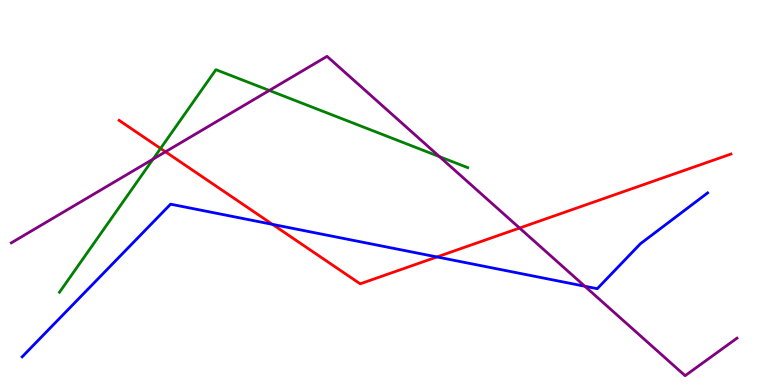[{'lines': ['blue', 'red'], 'intersections': [{'x': 3.52, 'y': 4.17}, {'x': 5.64, 'y': 3.33}]}, {'lines': ['green', 'red'], 'intersections': [{'x': 2.07, 'y': 6.14}]}, {'lines': ['purple', 'red'], 'intersections': [{'x': 2.14, 'y': 6.06}, {'x': 6.7, 'y': 4.08}]}, {'lines': ['blue', 'green'], 'intersections': []}, {'lines': ['blue', 'purple'], 'intersections': [{'x': 7.55, 'y': 2.57}]}, {'lines': ['green', 'purple'], 'intersections': [{'x': 1.98, 'y': 5.87}, {'x': 3.47, 'y': 7.65}, {'x': 5.67, 'y': 5.93}]}]